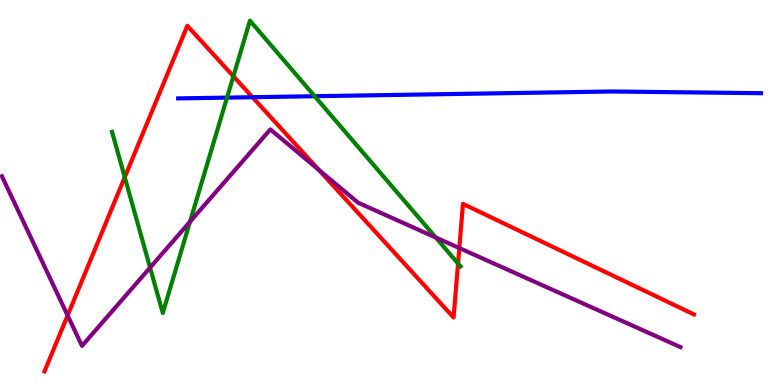[{'lines': ['blue', 'red'], 'intersections': [{'x': 3.26, 'y': 7.47}]}, {'lines': ['green', 'red'], 'intersections': [{'x': 1.61, 'y': 5.4}, {'x': 3.01, 'y': 8.02}, {'x': 5.91, 'y': 3.16}]}, {'lines': ['purple', 'red'], 'intersections': [{'x': 0.873, 'y': 1.81}, {'x': 4.12, 'y': 5.58}, {'x': 5.93, 'y': 3.56}]}, {'lines': ['blue', 'green'], 'intersections': [{'x': 2.93, 'y': 7.46}, {'x': 4.06, 'y': 7.5}]}, {'lines': ['blue', 'purple'], 'intersections': []}, {'lines': ['green', 'purple'], 'intersections': [{'x': 1.94, 'y': 3.05}, {'x': 2.45, 'y': 4.24}, {'x': 5.62, 'y': 3.83}]}]